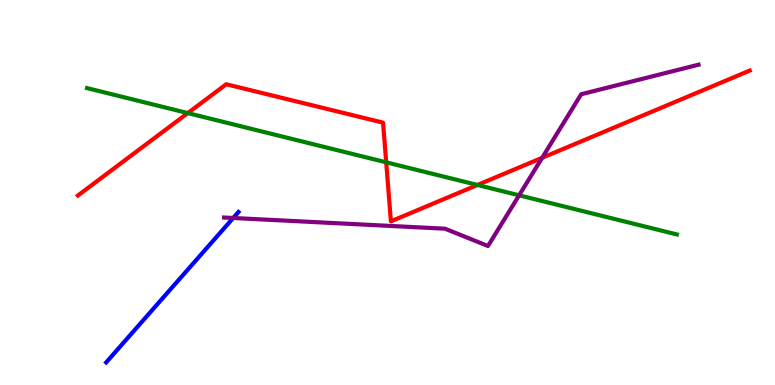[{'lines': ['blue', 'red'], 'intersections': []}, {'lines': ['green', 'red'], 'intersections': [{'x': 2.42, 'y': 7.06}, {'x': 4.98, 'y': 5.78}, {'x': 6.16, 'y': 5.2}]}, {'lines': ['purple', 'red'], 'intersections': [{'x': 7.0, 'y': 5.9}]}, {'lines': ['blue', 'green'], 'intersections': []}, {'lines': ['blue', 'purple'], 'intersections': [{'x': 3.01, 'y': 4.34}]}, {'lines': ['green', 'purple'], 'intersections': [{'x': 6.7, 'y': 4.93}]}]